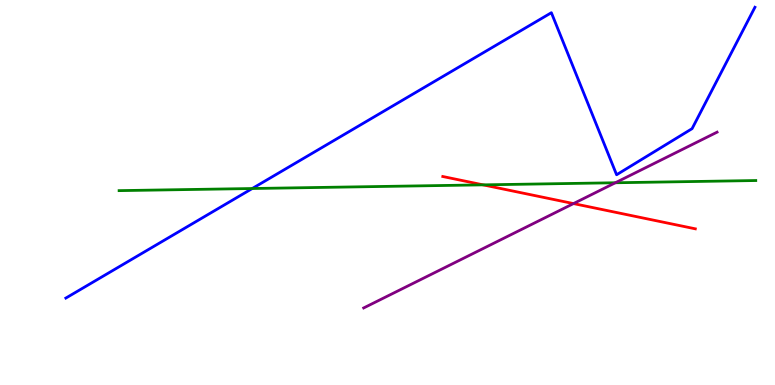[{'lines': ['blue', 'red'], 'intersections': []}, {'lines': ['green', 'red'], 'intersections': [{'x': 6.23, 'y': 5.2}]}, {'lines': ['purple', 'red'], 'intersections': [{'x': 7.4, 'y': 4.71}]}, {'lines': ['blue', 'green'], 'intersections': [{'x': 3.25, 'y': 5.1}]}, {'lines': ['blue', 'purple'], 'intersections': []}, {'lines': ['green', 'purple'], 'intersections': [{'x': 7.94, 'y': 5.25}]}]